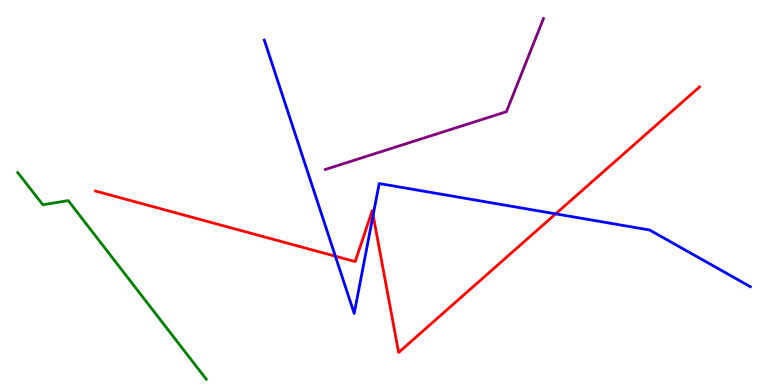[{'lines': ['blue', 'red'], 'intersections': [{'x': 4.33, 'y': 3.35}, {'x': 4.81, 'y': 4.41}, {'x': 7.17, 'y': 4.45}]}, {'lines': ['green', 'red'], 'intersections': []}, {'lines': ['purple', 'red'], 'intersections': []}, {'lines': ['blue', 'green'], 'intersections': []}, {'lines': ['blue', 'purple'], 'intersections': []}, {'lines': ['green', 'purple'], 'intersections': []}]